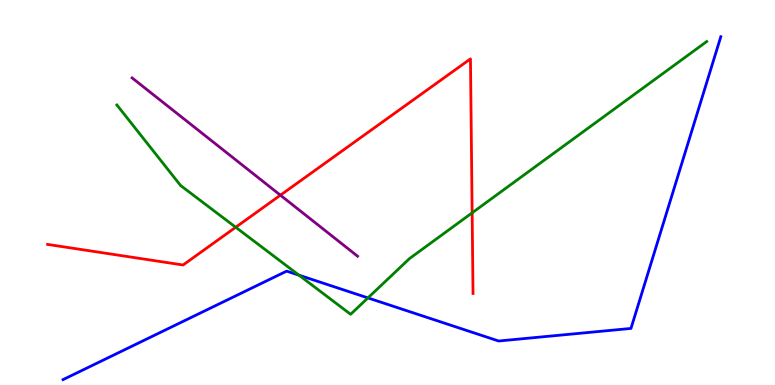[{'lines': ['blue', 'red'], 'intersections': []}, {'lines': ['green', 'red'], 'intersections': [{'x': 3.04, 'y': 4.1}, {'x': 6.09, 'y': 4.47}]}, {'lines': ['purple', 'red'], 'intersections': [{'x': 3.62, 'y': 4.93}]}, {'lines': ['blue', 'green'], 'intersections': [{'x': 3.86, 'y': 2.85}, {'x': 4.75, 'y': 2.26}]}, {'lines': ['blue', 'purple'], 'intersections': []}, {'lines': ['green', 'purple'], 'intersections': []}]